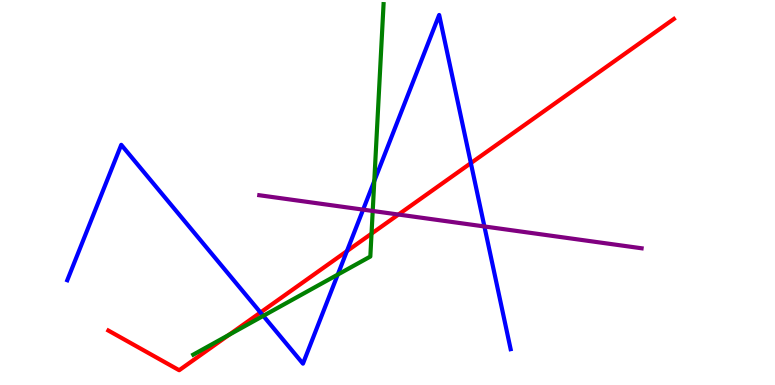[{'lines': ['blue', 'red'], 'intersections': [{'x': 3.36, 'y': 1.88}, {'x': 4.48, 'y': 3.48}, {'x': 6.08, 'y': 5.76}]}, {'lines': ['green', 'red'], 'intersections': [{'x': 2.95, 'y': 1.3}, {'x': 4.79, 'y': 3.93}]}, {'lines': ['purple', 'red'], 'intersections': [{'x': 5.14, 'y': 4.43}]}, {'lines': ['blue', 'green'], 'intersections': [{'x': 3.4, 'y': 1.8}, {'x': 4.36, 'y': 2.87}, {'x': 4.83, 'y': 5.3}]}, {'lines': ['blue', 'purple'], 'intersections': [{'x': 4.69, 'y': 4.55}, {'x': 6.25, 'y': 4.12}]}, {'lines': ['green', 'purple'], 'intersections': [{'x': 4.81, 'y': 4.52}]}]